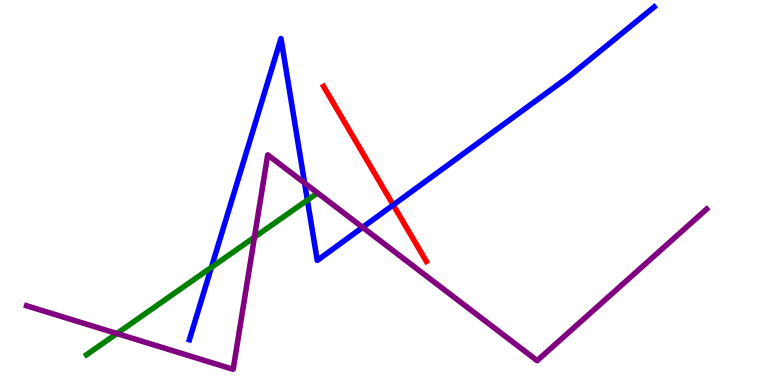[{'lines': ['blue', 'red'], 'intersections': [{'x': 5.07, 'y': 4.68}]}, {'lines': ['green', 'red'], 'intersections': []}, {'lines': ['purple', 'red'], 'intersections': []}, {'lines': ['blue', 'green'], 'intersections': [{'x': 2.73, 'y': 3.06}, {'x': 3.97, 'y': 4.8}]}, {'lines': ['blue', 'purple'], 'intersections': [{'x': 3.93, 'y': 5.25}, {'x': 4.68, 'y': 4.1}]}, {'lines': ['green', 'purple'], 'intersections': [{'x': 1.51, 'y': 1.34}, {'x': 3.28, 'y': 3.84}]}]